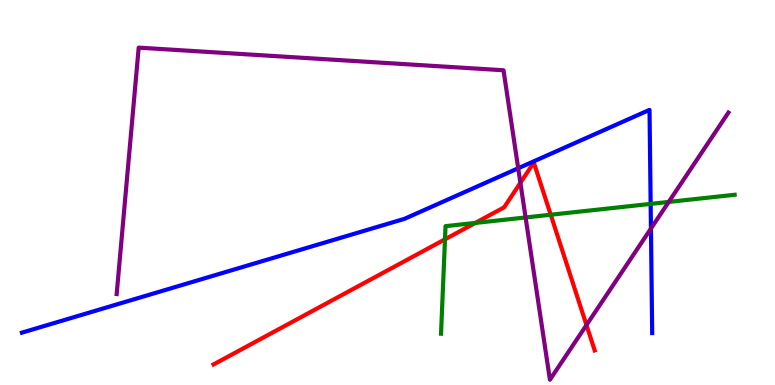[{'lines': ['blue', 'red'], 'intersections': []}, {'lines': ['green', 'red'], 'intersections': [{'x': 5.74, 'y': 3.78}, {'x': 6.13, 'y': 4.21}, {'x': 7.11, 'y': 4.42}]}, {'lines': ['purple', 'red'], 'intersections': [{'x': 6.71, 'y': 5.25}, {'x': 7.57, 'y': 1.56}]}, {'lines': ['blue', 'green'], 'intersections': [{'x': 8.4, 'y': 4.7}]}, {'lines': ['blue', 'purple'], 'intersections': [{'x': 6.69, 'y': 5.63}, {'x': 8.4, 'y': 4.06}]}, {'lines': ['green', 'purple'], 'intersections': [{'x': 6.78, 'y': 4.35}, {'x': 8.63, 'y': 4.76}]}]